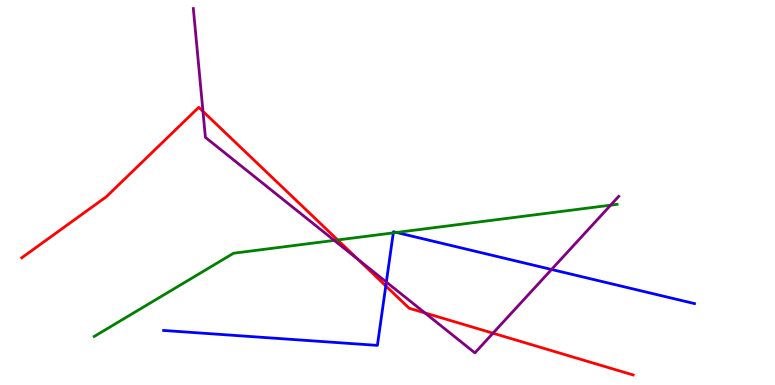[{'lines': ['blue', 'red'], 'intersections': [{'x': 4.98, 'y': 2.57}]}, {'lines': ['green', 'red'], 'intersections': [{'x': 4.36, 'y': 3.77}]}, {'lines': ['purple', 'red'], 'intersections': [{'x': 2.62, 'y': 7.11}, {'x': 4.62, 'y': 3.26}, {'x': 5.48, 'y': 1.87}, {'x': 6.36, 'y': 1.35}]}, {'lines': ['blue', 'green'], 'intersections': [{'x': 5.07, 'y': 3.95}, {'x': 5.12, 'y': 3.96}]}, {'lines': ['blue', 'purple'], 'intersections': [{'x': 4.99, 'y': 2.67}, {'x': 7.12, 'y': 3.0}]}, {'lines': ['green', 'purple'], 'intersections': [{'x': 4.31, 'y': 3.76}, {'x': 7.88, 'y': 4.67}]}]